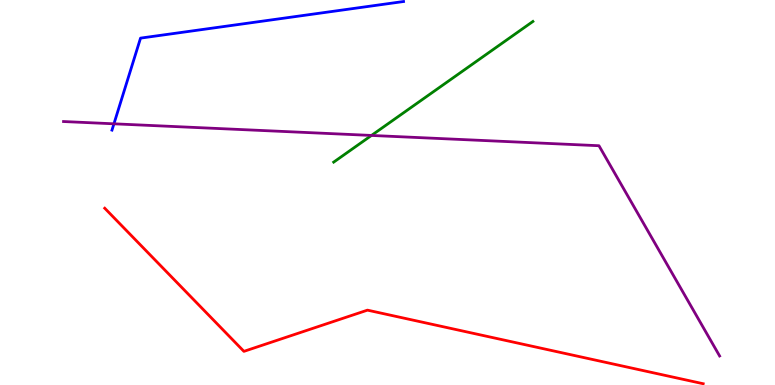[{'lines': ['blue', 'red'], 'intersections': []}, {'lines': ['green', 'red'], 'intersections': []}, {'lines': ['purple', 'red'], 'intersections': []}, {'lines': ['blue', 'green'], 'intersections': []}, {'lines': ['blue', 'purple'], 'intersections': [{'x': 1.47, 'y': 6.78}]}, {'lines': ['green', 'purple'], 'intersections': [{'x': 4.79, 'y': 6.48}]}]